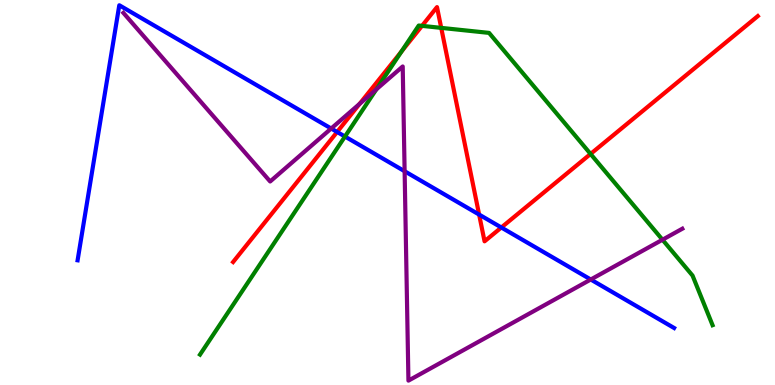[{'lines': ['blue', 'red'], 'intersections': [{'x': 4.35, 'y': 6.57}, {'x': 6.18, 'y': 4.43}, {'x': 6.47, 'y': 4.09}]}, {'lines': ['green', 'red'], 'intersections': [{'x': 5.18, 'y': 8.66}, {'x': 5.45, 'y': 9.33}, {'x': 5.69, 'y': 9.28}, {'x': 7.62, 'y': 6.0}]}, {'lines': ['purple', 'red'], 'intersections': [{'x': 4.64, 'y': 7.3}]}, {'lines': ['blue', 'green'], 'intersections': [{'x': 4.45, 'y': 6.45}]}, {'lines': ['blue', 'purple'], 'intersections': [{'x': 4.27, 'y': 6.66}, {'x': 5.22, 'y': 5.55}, {'x': 7.62, 'y': 2.74}]}, {'lines': ['green', 'purple'], 'intersections': [{'x': 4.86, 'y': 7.68}, {'x': 8.55, 'y': 3.77}]}]